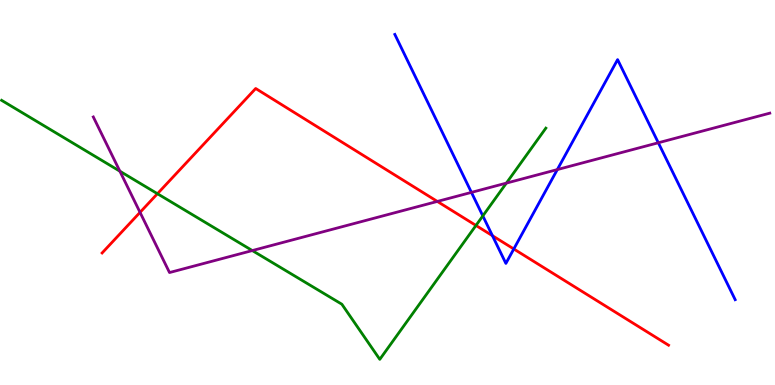[{'lines': ['blue', 'red'], 'intersections': [{'x': 6.35, 'y': 3.88}, {'x': 6.63, 'y': 3.53}]}, {'lines': ['green', 'red'], 'intersections': [{'x': 2.03, 'y': 4.97}, {'x': 6.14, 'y': 4.14}]}, {'lines': ['purple', 'red'], 'intersections': [{'x': 1.81, 'y': 4.48}, {'x': 5.64, 'y': 4.77}]}, {'lines': ['blue', 'green'], 'intersections': [{'x': 6.23, 'y': 4.39}]}, {'lines': ['blue', 'purple'], 'intersections': [{'x': 6.08, 'y': 5.0}, {'x': 7.19, 'y': 5.6}, {'x': 8.49, 'y': 6.29}]}, {'lines': ['green', 'purple'], 'intersections': [{'x': 1.55, 'y': 5.55}, {'x': 3.26, 'y': 3.49}, {'x': 6.53, 'y': 5.24}]}]